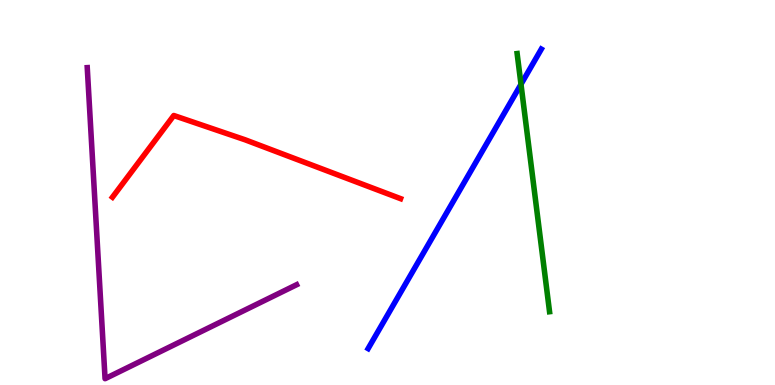[{'lines': ['blue', 'red'], 'intersections': []}, {'lines': ['green', 'red'], 'intersections': []}, {'lines': ['purple', 'red'], 'intersections': []}, {'lines': ['blue', 'green'], 'intersections': [{'x': 6.72, 'y': 7.81}]}, {'lines': ['blue', 'purple'], 'intersections': []}, {'lines': ['green', 'purple'], 'intersections': []}]